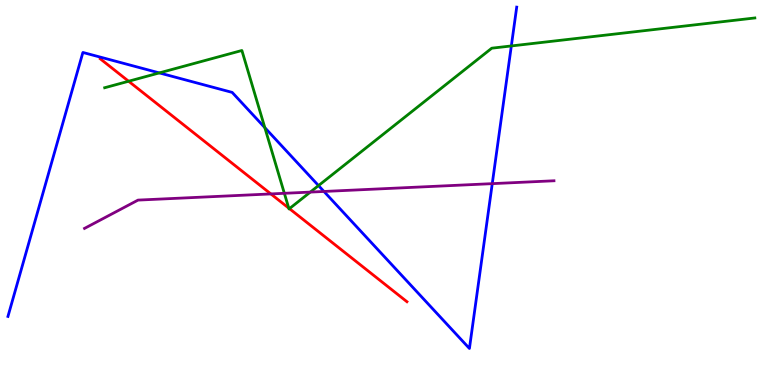[{'lines': ['blue', 'red'], 'intersections': []}, {'lines': ['green', 'red'], 'intersections': [{'x': 1.66, 'y': 7.89}, {'x': 3.73, 'y': 4.59}, {'x': 3.73, 'y': 4.58}]}, {'lines': ['purple', 'red'], 'intersections': [{'x': 3.5, 'y': 4.96}]}, {'lines': ['blue', 'green'], 'intersections': [{'x': 2.06, 'y': 8.11}, {'x': 3.42, 'y': 6.68}, {'x': 4.11, 'y': 5.18}, {'x': 6.6, 'y': 8.81}]}, {'lines': ['blue', 'purple'], 'intersections': [{'x': 4.18, 'y': 5.03}, {'x': 6.35, 'y': 5.23}]}, {'lines': ['green', 'purple'], 'intersections': [{'x': 3.67, 'y': 4.98}, {'x': 4.0, 'y': 5.01}]}]